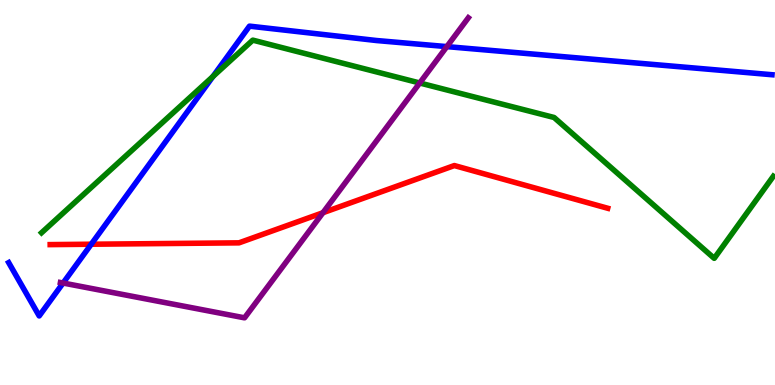[{'lines': ['blue', 'red'], 'intersections': [{'x': 1.18, 'y': 3.66}]}, {'lines': ['green', 'red'], 'intersections': []}, {'lines': ['purple', 'red'], 'intersections': [{'x': 4.17, 'y': 4.47}]}, {'lines': ['blue', 'green'], 'intersections': [{'x': 2.75, 'y': 8.01}]}, {'lines': ['blue', 'purple'], 'intersections': [{'x': 0.814, 'y': 2.65}, {'x': 5.77, 'y': 8.79}]}, {'lines': ['green', 'purple'], 'intersections': [{'x': 5.42, 'y': 7.84}]}]